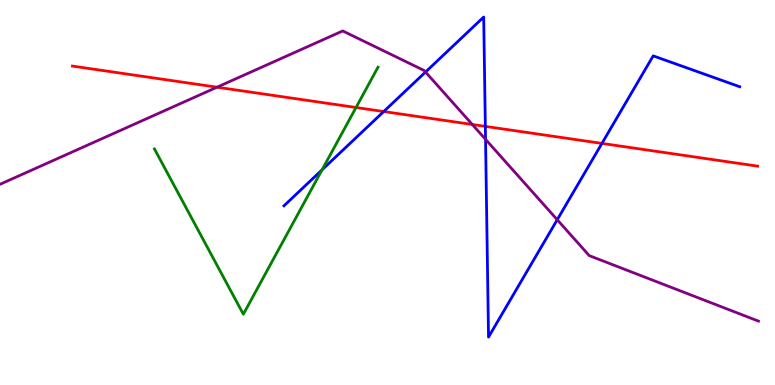[{'lines': ['blue', 'red'], 'intersections': [{'x': 4.95, 'y': 7.1}, {'x': 6.26, 'y': 6.72}, {'x': 7.77, 'y': 6.28}]}, {'lines': ['green', 'red'], 'intersections': [{'x': 4.59, 'y': 7.21}]}, {'lines': ['purple', 'red'], 'intersections': [{'x': 2.8, 'y': 7.74}, {'x': 6.09, 'y': 6.77}]}, {'lines': ['blue', 'green'], 'intersections': [{'x': 4.16, 'y': 5.59}]}, {'lines': ['blue', 'purple'], 'intersections': [{'x': 5.49, 'y': 8.13}, {'x': 6.27, 'y': 6.38}, {'x': 7.19, 'y': 4.29}]}, {'lines': ['green', 'purple'], 'intersections': []}]